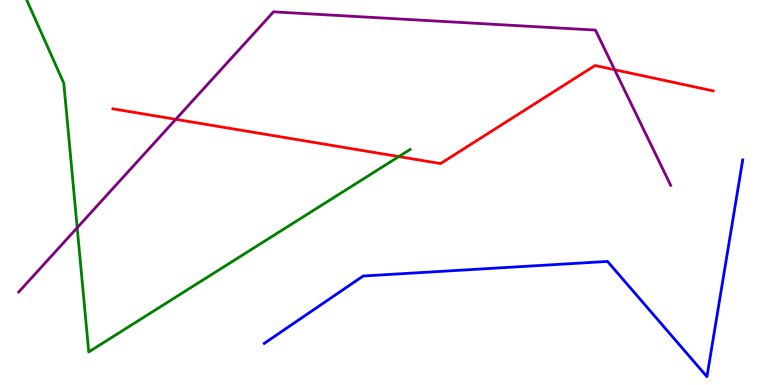[{'lines': ['blue', 'red'], 'intersections': []}, {'lines': ['green', 'red'], 'intersections': [{'x': 5.15, 'y': 5.93}]}, {'lines': ['purple', 'red'], 'intersections': [{'x': 2.27, 'y': 6.9}, {'x': 7.93, 'y': 8.19}]}, {'lines': ['blue', 'green'], 'intersections': []}, {'lines': ['blue', 'purple'], 'intersections': []}, {'lines': ['green', 'purple'], 'intersections': [{'x': 0.996, 'y': 4.09}]}]